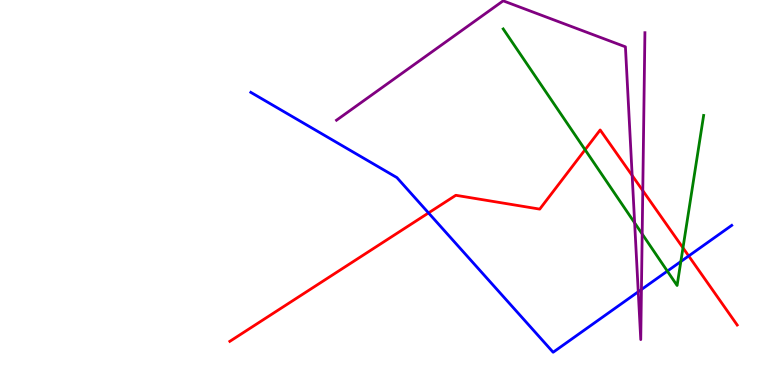[{'lines': ['blue', 'red'], 'intersections': [{'x': 5.53, 'y': 4.47}, {'x': 8.89, 'y': 3.35}]}, {'lines': ['green', 'red'], 'intersections': [{'x': 7.55, 'y': 6.11}, {'x': 8.81, 'y': 3.56}]}, {'lines': ['purple', 'red'], 'intersections': [{'x': 8.16, 'y': 5.44}, {'x': 8.29, 'y': 5.05}]}, {'lines': ['blue', 'green'], 'intersections': [{'x': 8.61, 'y': 2.96}, {'x': 8.79, 'y': 3.21}]}, {'lines': ['blue', 'purple'], 'intersections': [{'x': 8.24, 'y': 2.42}, {'x': 8.28, 'y': 2.48}]}, {'lines': ['green', 'purple'], 'intersections': [{'x': 8.19, 'y': 4.21}, {'x': 8.29, 'y': 3.92}]}]